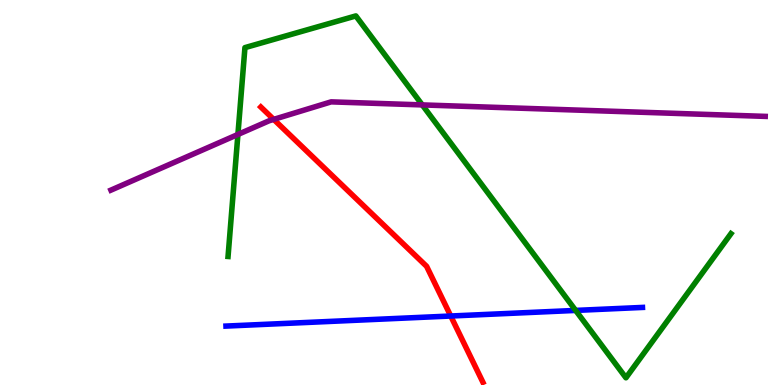[{'lines': ['blue', 'red'], 'intersections': [{'x': 5.82, 'y': 1.79}]}, {'lines': ['green', 'red'], 'intersections': []}, {'lines': ['purple', 'red'], 'intersections': [{'x': 3.53, 'y': 6.9}]}, {'lines': ['blue', 'green'], 'intersections': [{'x': 7.43, 'y': 1.94}]}, {'lines': ['blue', 'purple'], 'intersections': []}, {'lines': ['green', 'purple'], 'intersections': [{'x': 3.07, 'y': 6.51}, {'x': 5.45, 'y': 7.28}]}]